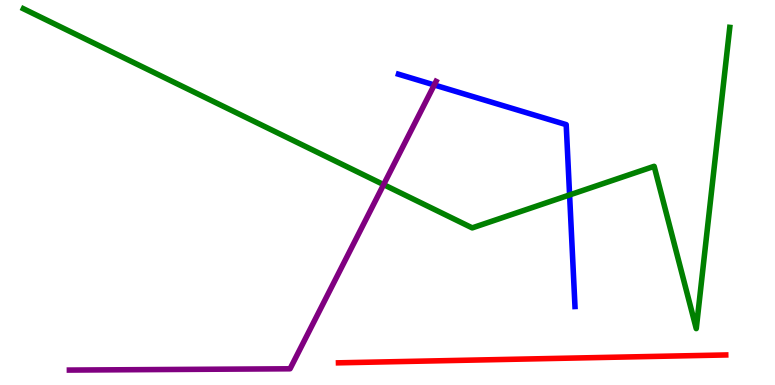[{'lines': ['blue', 'red'], 'intersections': []}, {'lines': ['green', 'red'], 'intersections': []}, {'lines': ['purple', 'red'], 'intersections': []}, {'lines': ['blue', 'green'], 'intersections': [{'x': 7.35, 'y': 4.94}]}, {'lines': ['blue', 'purple'], 'intersections': [{'x': 5.6, 'y': 7.79}]}, {'lines': ['green', 'purple'], 'intersections': [{'x': 4.95, 'y': 5.2}]}]